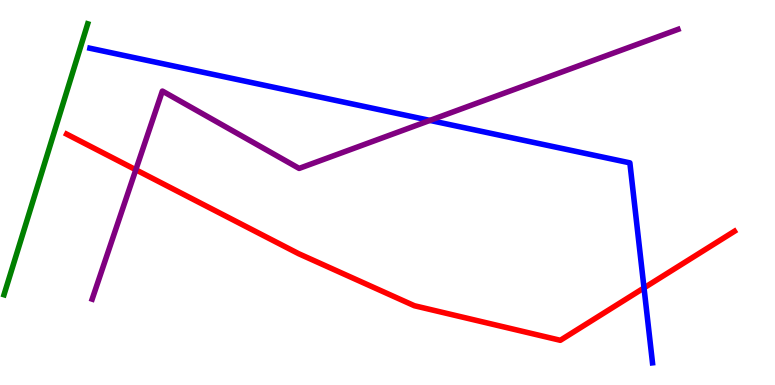[{'lines': ['blue', 'red'], 'intersections': [{'x': 8.31, 'y': 2.52}]}, {'lines': ['green', 'red'], 'intersections': []}, {'lines': ['purple', 'red'], 'intersections': [{'x': 1.75, 'y': 5.59}]}, {'lines': ['blue', 'green'], 'intersections': []}, {'lines': ['blue', 'purple'], 'intersections': [{'x': 5.55, 'y': 6.87}]}, {'lines': ['green', 'purple'], 'intersections': []}]